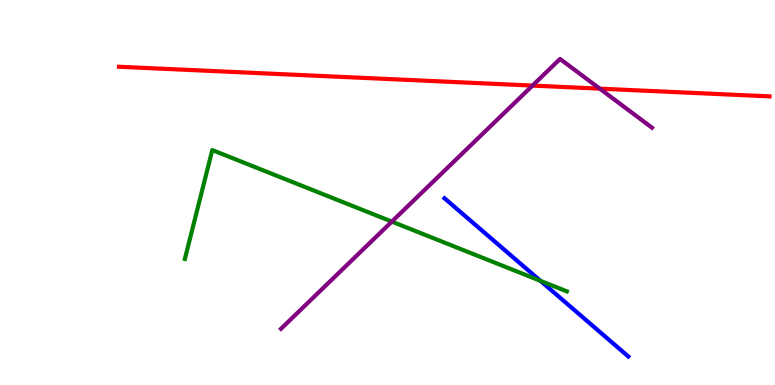[{'lines': ['blue', 'red'], 'intersections': []}, {'lines': ['green', 'red'], 'intersections': []}, {'lines': ['purple', 'red'], 'intersections': [{'x': 6.87, 'y': 7.78}, {'x': 7.74, 'y': 7.7}]}, {'lines': ['blue', 'green'], 'intersections': [{'x': 6.97, 'y': 2.71}]}, {'lines': ['blue', 'purple'], 'intersections': []}, {'lines': ['green', 'purple'], 'intersections': [{'x': 5.06, 'y': 4.24}]}]